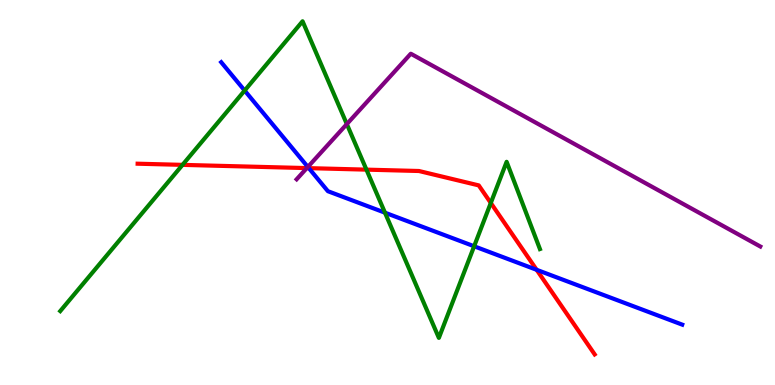[{'lines': ['blue', 'red'], 'intersections': [{'x': 3.98, 'y': 5.63}, {'x': 6.92, 'y': 2.99}]}, {'lines': ['green', 'red'], 'intersections': [{'x': 2.36, 'y': 5.72}, {'x': 4.73, 'y': 5.59}, {'x': 6.33, 'y': 4.73}]}, {'lines': ['purple', 'red'], 'intersections': [{'x': 3.96, 'y': 5.63}]}, {'lines': ['blue', 'green'], 'intersections': [{'x': 3.16, 'y': 7.65}, {'x': 4.97, 'y': 4.48}, {'x': 6.12, 'y': 3.6}]}, {'lines': ['blue', 'purple'], 'intersections': [{'x': 3.97, 'y': 5.66}]}, {'lines': ['green', 'purple'], 'intersections': [{'x': 4.48, 'y': 6.78}]}]